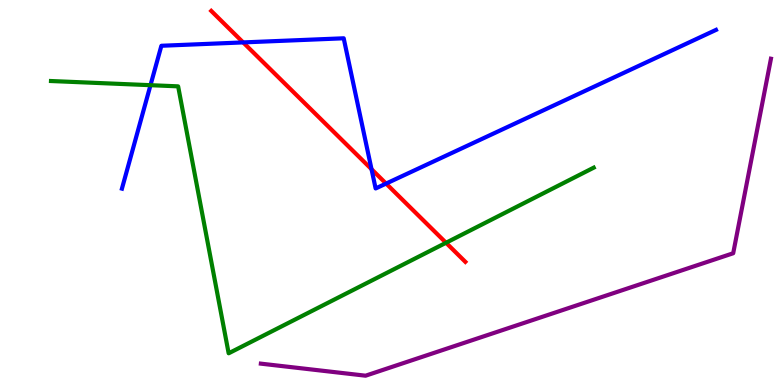[{'lines': ['blue', 'red'], 'intersections': [{'x': 3.14, 'y': 8.9}, {'x': 4.79, 'y': 5.61}, {'x': 4.98, 'y': 5.23}]}, {'lines': ['green', 'red'], 'intersections': [{'x': 5.76, 'y': 3.69}]}, {'lines': ['purple', 'red'], 'intersections': []}, {'lines': ['blue', 'green'], 'intersections': [{'x': 1.94, 'y': 7.79}]}, {'lines': ['blue', 'purple'], 'intersections': []}, {'lines': ['green', 'purple'], 'intersections': []}]